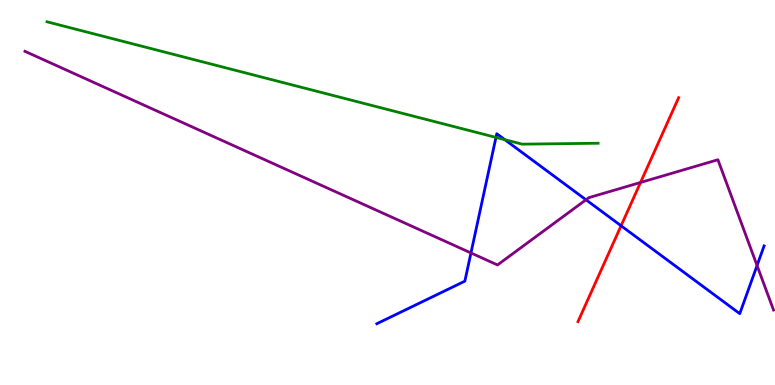[{'lines': ['blue', 'red'], 'intersections': [{'x': 8.01, 'y': 4.14}]}, {'lines': ['green', 'red'], 'intersections': []}, {'lines': ['purple', 'red'], 'intersections': [{'x': 8.26, 'y': 5.26}]}, {'lines': ['blue', 'green'], 'intersections': [{'x': 6.4, 'y': 6.43}, {'x': 6.51, 'y': 6.37}]}, {'lines': ['blue', 'purple'], 'intersections': [{'x': 6.08, 'y': 3.43}, {'x': 7.56, 'y': 4.81}, {'x': 9.77, 'y': 3.1}]}, {'lines': ['green', 'purple'], 'intersections': []}]